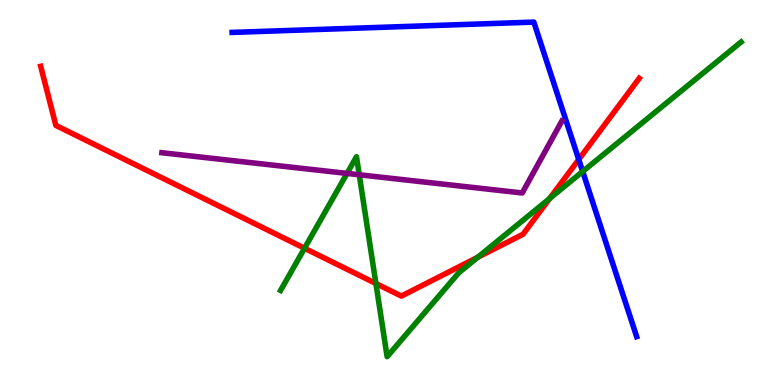[{'lines': ['blue', 'red'], 'intersections': [{'x': 7.47, 'y': 5.86}]}, {'lines': ['green', 'red'], 'intersections': [{'x': 3.93, 'y': 3.55}, {'x': 4.85, 'y': 2.64}, {'x': 6.16, 'y': 3.32}, {'x': 7.09, 'y': 4.85}]}, {'lines': ['purple', 'red'], 'intersections': []}, {'lines': ['blue', 'green'], 'intersections': [{'x': 7.52, 'y': 5.55}]}, {'lines': ['blue', 'purple'], 'intersections': []}, {'lines': ['green', 'purple'], 'intersections': [{'x': 4.48, 'y': 5.5}, {'x': 4.64, 'y': 5.46}]}]